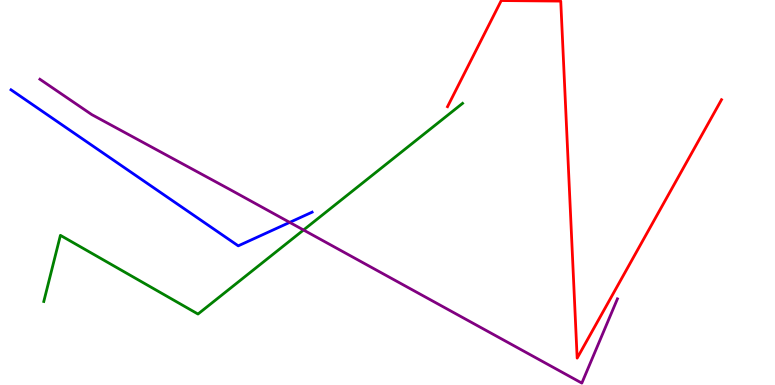[{'lines': ['blue', 'red'], 'intersections': []}, {'lines': ['green', 'red'], 'intersections': []}, {'lines': ['purple', 'red'], 'intersections': []}, {'lines': ['blue', 'green'], 'intersections': []}, {'lines': ['blue', 'purple'], 'intersections': [{'x': 3.74, 'y': 4.22}]}, {'lines': ['green', 'purple'], 'intersections': [{'x': 3.92, 'y': 4.03}]}]